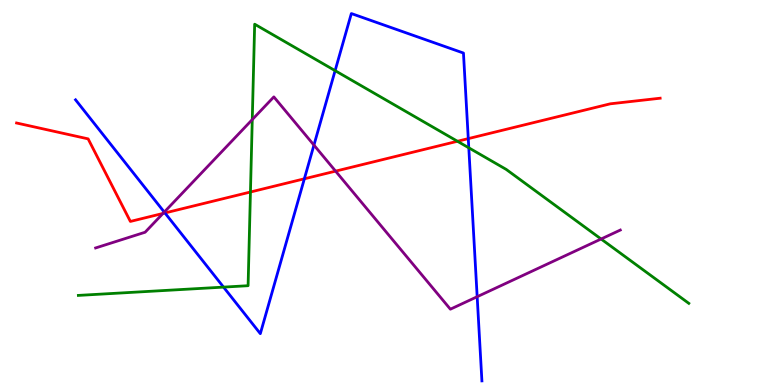[{'lines': ['blue', 'red'], 'intersections': [{'x': 2.13, 'y': 4.47}, {'x': 3.93, 'y': 5.36}, {'x': 6.04, 'y': 6.4}]}, {'lines': ['green', 'red'], 'intersections': [{'x': 3.23, 'y': 5.01}, {'x': 5.9, 'y': 6.33}]}, {'lines': ['purple', 'red'], 'intersections': [{'x': 2.1, 'y': 4.46}, {'x': 4.33, 'y': 5.55}]}, {'lines': ['blue', 'green'], 'intersections': [{'x': 2.88, 'y': 2.54}, {'x': 4.32, 'y': 8.17}, {'x': 6.05, 'y': 6.16}]}, {'lines': ['blue', 'purple'], 'intersections': [{'x': 2.12, 'y': 4.49}, {'x': 4.05, 'y': 6.23}, {'x': 6.16, 'y': 2.29}]}, {'lines': ['green', 'purple'], 'intersections': [{'x': 3.26, 'y': 6.89}, {'x': 7.76, 'y': 3.79}]}]